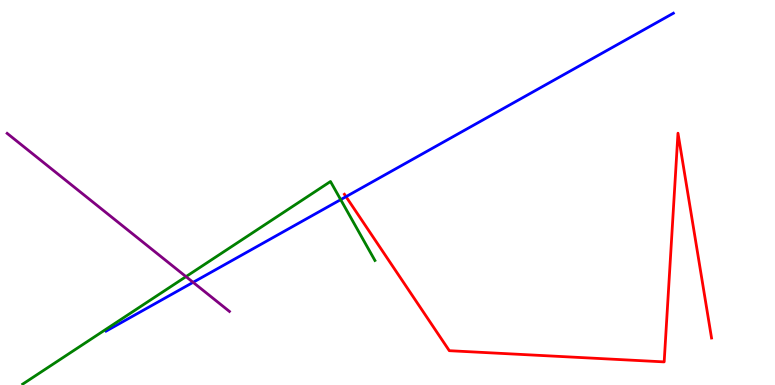[{'lines': ['blue', 'red'], 'intersections': [{'x': 4.46, 'y': 4.89}]}, {'lines': ['green', 'red'], 'intersections': []}, {'lines': ['purple', 'red'], 'intersections': []}, {'lines': ['blue', 'green'], 'intersections': [{'x': 4.4, 'y': 4.81}]}, {'lines': ['blue', 'purple'], 'intersections': [{'x': 2.49, 'y': 2.67}]}, {'lines': ['green', 'purple'], 'intersections': [{'x': 2.4, 'y': 2.81}]}]